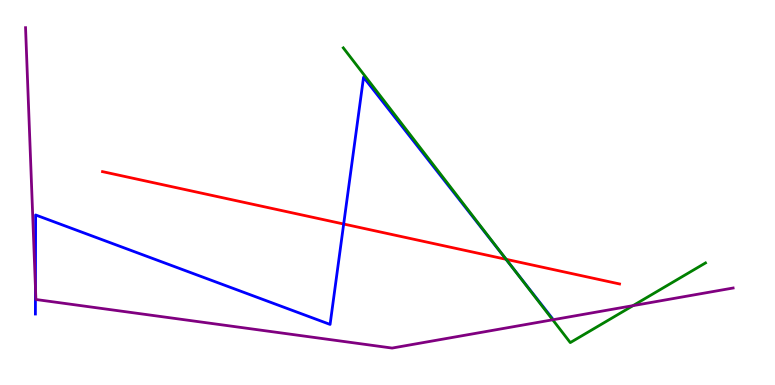[{'lines': ['blue', 'red'], 'intersections': [{'x': 4.43, 'y': 4.18}, {'x': 6.53, 'y': 3.26}]}, {'lines': ['green', 'red'], 'intersections': [{'x': 6.53, 'y': 3.26}]}, {'lines': ['purple', 'red'], 'intersections': []}, {'lines': ['blue', 'green'], 'intersections': [{'x': 6.58, 'y': 3.14}]}, {'lines': ['blue', 'purple'], 'intersections': [{'x': 0.457, 'y': 2.53}]}, {'lines': ['green', 'purple'], 'intersections': [{'x': 7.13, 'y': 1.69}, {'x': 8.17, 'y': 2.06}]}]